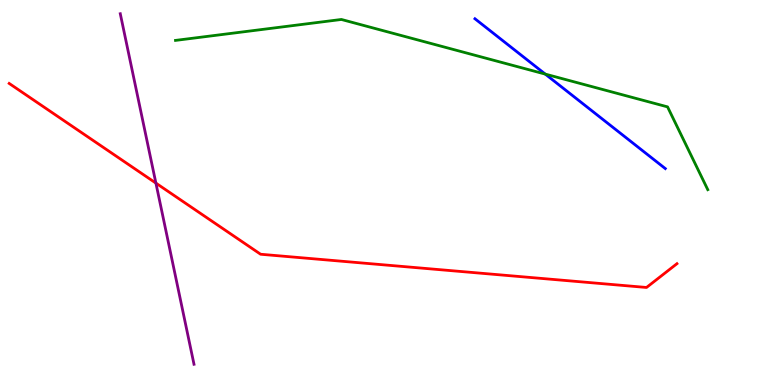[{'lines': ['blue', 'red'], 'intersections': []}, {'lines': ['green', 'red'], 'intersections': []}, {'lines': ['purple', 'red'], 'intersections': [{'x': 2.01, 'y': 5.24}]}, {'lines': ['blue', 'green'], 'intersections': [{'x': 7.04, 'y': 8.08}]}, {'lines': ['blue', 'purple'], 'intersections': []}, {'lines': ['green', 'purple'], 'intersections': []}]